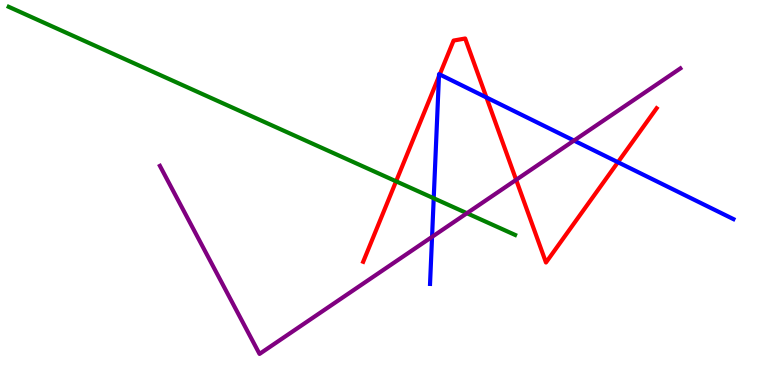[{'lines': ['blue', 'red'], 'intersections': [{'x': 5.66, 'y': 8.01}, {'x': 5.67, 'y': 8.07}, {'x': 6.28, 'y': 7.47}, {'x': 7.97, 'y': 5.79}]}, {'lines': ['green', 'red'], 'intersections': [{'x': 5.11, 'y': 5.29}]}, {'lines': ['purple', 'red'], 'intersections': [{'x': 6.66, 'y': 5.33}]}, {'lines': ['blue', 'green'], 'intersections': [{'x': 5.6, 'y': 4.85}]}, {'lines': ['blue', 'purple'], 'intersections': [{'x': 5.57, 'y': 3.85}, {'x': 7.41, 'y': 6.35}]}, {'lines': ['green', 'purple'], 'intersections': [{'x': 6.02, 'y': 4.46}]}]